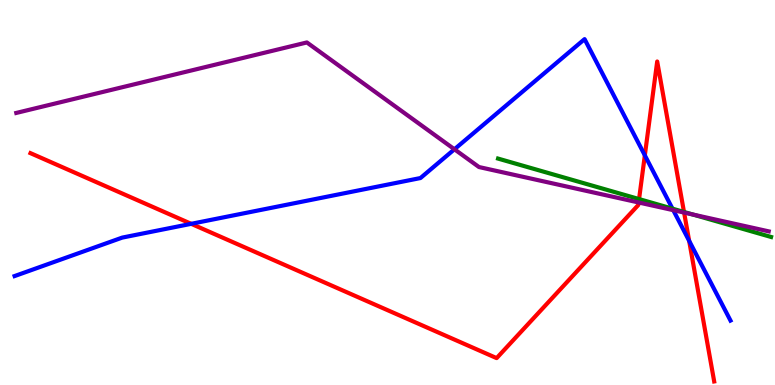[{'lines': ['blue', 'red'], 'intersections': [{'x': 2.47, 'y': 4.19}, {'x': 8.32, 'y': 5.97}, {'x': 8.89, 'y': 3.75}]}, {'lines': ['green', 'red'], 'intersections': [{'x': 8.25, 'y': 4.83}, {'x': 8.83, 'y': 4.49}]}, {'lines': ['purple', 'red'], 'intersections': [{'x': 8.24, 'y': 4.74}, {'x': 8.83, 'y': 4.48}]}, {'lines': ['blue', 'green'], 'intersections': [{'x': 8.68, 'y': 4.58}]}, {'lines': ['blue', 'purple'], 'intersections': [{'x': 5.86, 'y': 6.12}, {'x': 8.69, 'y': 4.54}]}, {'lines': ['green', 'purple'], 'intersections': [{'x': 8.94, 'y': 4.43}]}]